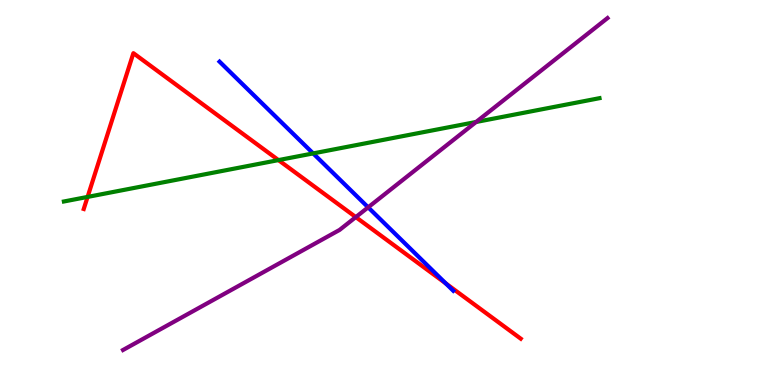[{'lines': ['blue', 'red'], 'intersections': [{'x': 5.75, 'y': 2.64}]}, {'lines': ['green', 'red'], 'intersections': [{'x': 1.13, 'y': 4.89}, {'x': 3.59, 'y': 5.84}]}, {'lines': ['purple', 'red'], 'intersections': [{'x': 4.59, 'y': 4.36}]}, {'lines': ['blue', 'green'], 'intersections': [{'x': 4.04, 'y': 6.02}]}, {'lines': ['blue', 'purple'], 'intersections': [{'x': 4.75, 'y': 4.61}]}, {'lines': ['green', 'purple'], 'intersections': [{'x': 6.14, 'y': 6.83}]}]